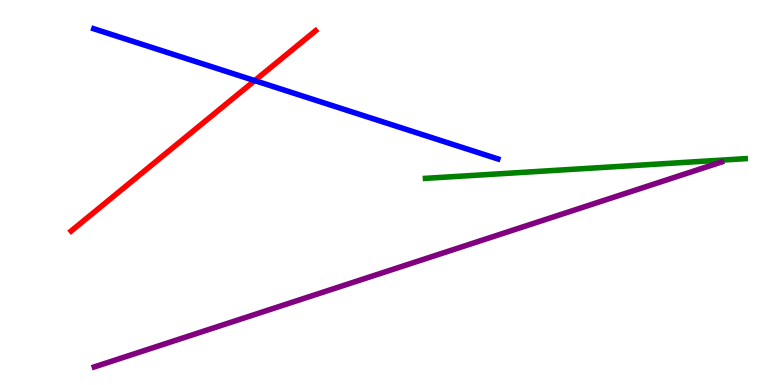[{'lines': ['blue', 'red'], 'intersections': [{'x': 3.29, 'y': 7.91}]}, {'lines': ['green', 'red'], 'intersections': []}, {'lines': ['purple', 'red'], 'intersections': []}, {'lines': ['blue', 'green'], 'intersections': []}, {'lines': ['blue', 'purple'], 'intersections': []}, {'lines': ['green', 'purple'], 'intersections': []}]